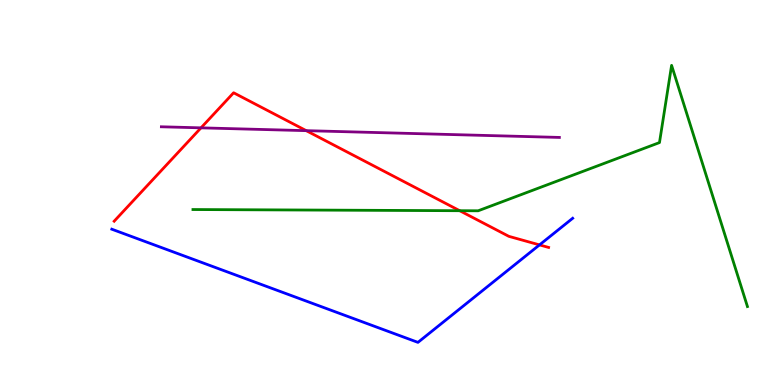[{'lines': ['blue', 'red'], 'intersections': [{'x': 6.96, 'y': 3.64}]}, {'lines': ['green', 'red'], 'intersections': [{'x': 5.93, 'y': 4.53}]}, {'lines': ['purple', 'red'], 'intersections': [{'x': 2.59, 'y': 6.68}, {'x': 3.95, 'y': 6.61}]}, {'lines': ['blue', 'green'], 'intersections': []}, {'lines': ['blue', 'purple'], 'intersections': []}, {'lines': ['green', 'purple'], 'intersections': []}]